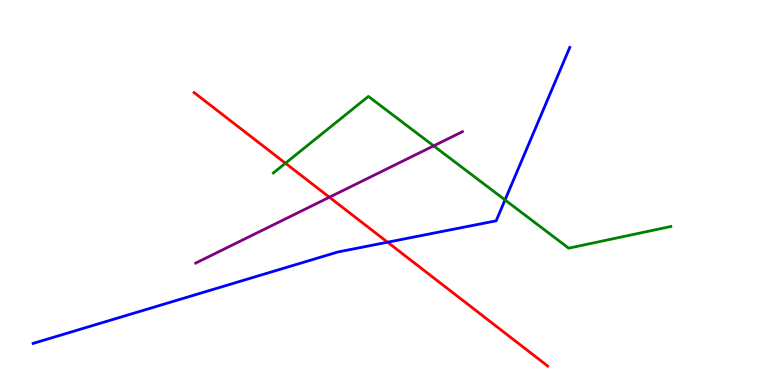[{'lines': ['blue', 'red'], 'intersections': [{'x': 5.0, 'y': 3.71}]}, {'lines': ['green', 'red'], 'intersections': [{'x': 3.68, 'y': 5.76}]}, {'lines': ['purple', 'red'], 'intersections': [{'x': 4.25, 'y': 4.88}]}, {'lines': ['blue', 'green'], 'intersections': [{'x': 6.52, 'y': 4.81}]}, {'lines': ['blue', 'purple'], 'intersections': []}, {'lines': ['green', 'purple'], 'intersections': [{'x': 5.6, 'y': 6.21}]}]